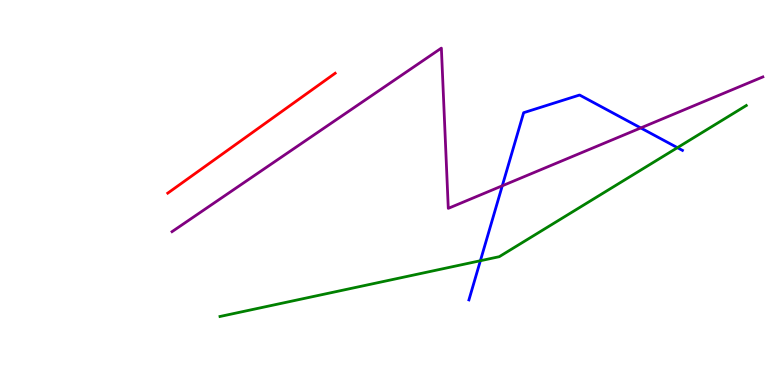[{'lines': ['blue', 'red'], 'intersections': []}, {'lines': ['green', 'red'], 'intersections': []}, {'lines': ['purple', 'red'], 'intersections': []}, {'lines': ['blue', 'green'], 'intersections': [{'x': 6.2, 'y': 3.23}, {'x': 8.74, 'y': 6.16}]}, {'lines': ['blue', 'purple'], 'intersections': [{'x': 6.48, 'y': 5.17}, {'x': 8.27, 'y': 6.68}]}, {'lines': ['green', 'purple'], 'intersections': []}]